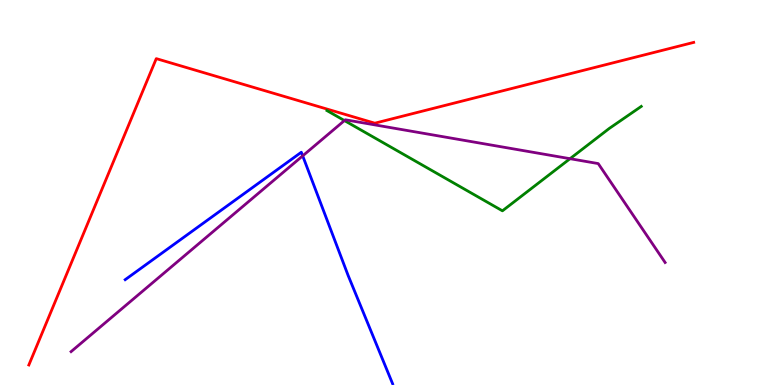[{'lines': ['blue', 'red'], 'intersections': []}, {'lines': ['green', 'red'], 'intersections': []}, {'lines': ['purple', 'red'], 'intersections': []}, {'lines': ['blue', 'green'], 'intersections': []}, {'lines': ['blue', 'purple'], 'intersections': [{'x': 3.91, 'y': 5.95}]}, {'lines': ['green', 'purple'], 'intersections': [{'x': 4.44, 'y': 6.87}, {'x': 7.36, 'y': 5.88}]}]